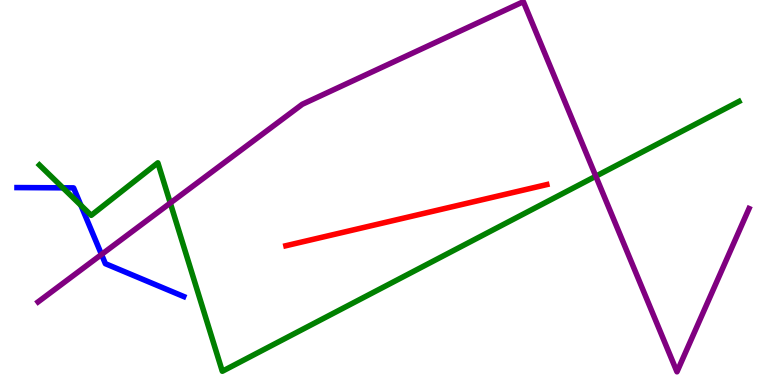[{'lines': ['blue', 'red'], 'intersections': []}, {'lines': ['green', 'red'], 'intersections': []}, {'lines': ['purple', 'red'], 'intersections': []}, {'lines': ['blue', 'green'], 'intersections': [{'x': 0.811, 'y': 5.12}, {'x': 1.04, 'y': 4.67}]}, {'lines': ['blue', 'purple'], 'intersections': [{'x': 1.31, 'y': 3.39}]}, {'lines': ['green', 'purple'], 'intersections': [{'x': 2.2, 'y': 4.73}, {'x': 7.69, 'y': 5.42}]}]